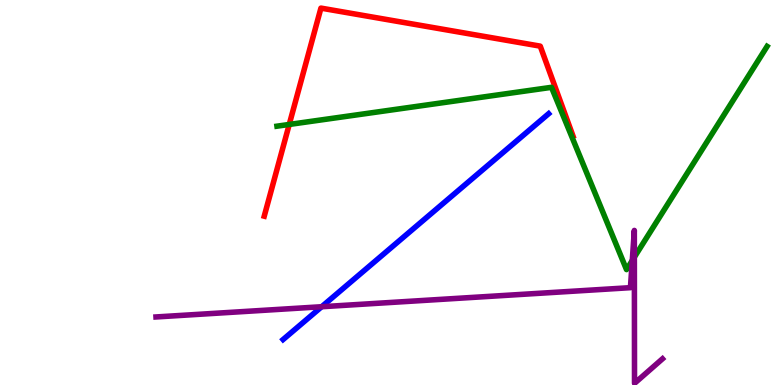[{'lines': ['blue', 'red'], 'intersections': []}, {'lines': ['green', 'red'], 'intersections': [{'x': 3.73, 'y': 6.77}]}, {'lines': ['purple', 'red'], 'intersections': []}, {'lines': ['blue', 'green'], 'intersections': []}, {'lines': ['blue', 'purple'], 'intersections': [{'x': 4.15, 'y': 2.03}]}, {'lines': ['green', 'purple'], 'intersections': [{'x': 8.16, 'y': 3.23}, {'x': 8.19, 'y': 3.32}]}]